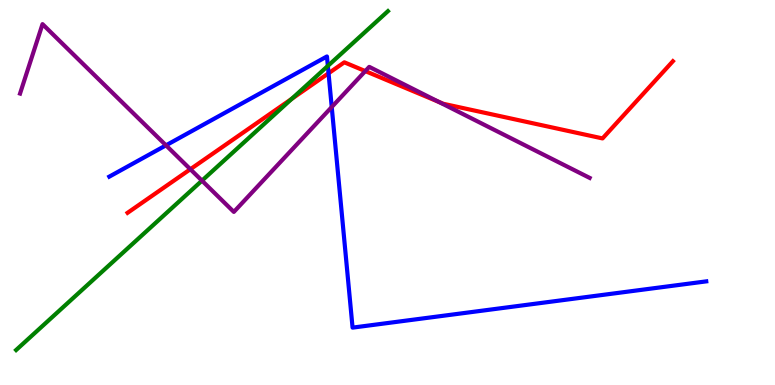[{'lines': ['blue', 'red'], 'intersections': [{'x': 4.24, 'y': 8.1}]}, {'lines': ['green', 'red'], 'intersections': [{'x': 3.76, 'y': 7.43}]}, {'lines': ['purple', 'red'], 'intersections': [{'x': 2.46, 'y': 5.6}, {'x': 4.71, 'y': 8.15}, {'x': 5.66, 'y': 7.35}]}, {'lines': ['blue', 'green'], 'intersections': [{'x': 4.23, 'y': 8.29}]}, {'lines': ['blue', 'purple'], 'intersections': [{'x': 2.14, 'y': 6.23}, {'x': 4.28, 'y': 7.22}]}, {'lines': ['green', 'purple'], 'intersections': [{'x': 2.61, 'y': 5.31}]}]